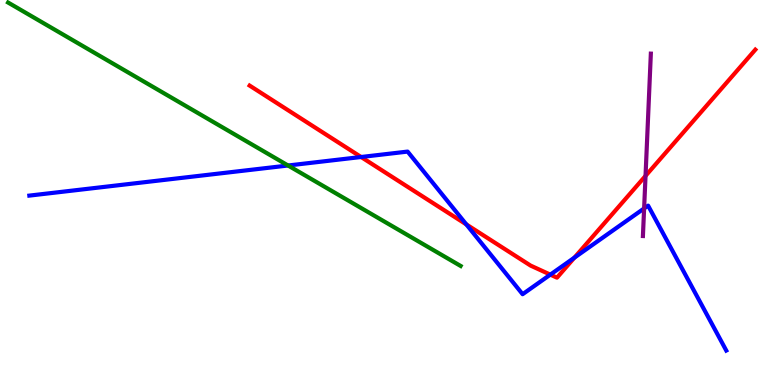[{'lines': ['blue', 'red'], 'intersections': [{'x': 4.66, 'y': 5.92}, {'x': 6.02, 'y': 4.17}, {'x': 7.1, 'y': 2.87}, {'x': 7.41, 'y': 3.31}]}, {'lines': ['green', 'red'], 'intersections': []}, {'lines': ['purple', 'red'], 'intersections': [{'x': 8.33, 'y': 5.43}]}, {'lines': ['blue', 'green'], 'intersections': [{'x': 3.72, 'y': 5.7}]}, {'lines': ['blue', 'purple'], 'intersections': [{'x': 8.31, 'y': 4.59}]}, {'lines': ['green', 'purple'], 'intersections': []}]